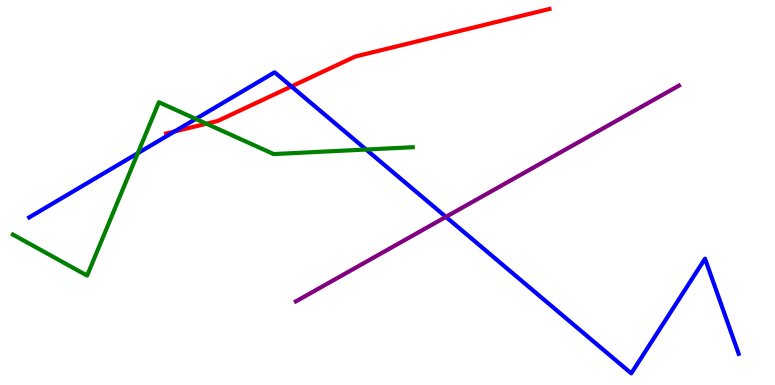[{'lines': ['blue', 'red'], 'intersections': [{'x': 2.25, 'y': 6.59}, {'x': 3.76, 'y': 7.75}]}, {'lines': ['green', 'red'], 'intersections': [{'x': 2.66, 'y': 6.79}]}, {'lines': ['purple', 'red'], 'intersections': []}, {'lines': ['blue', 'green'], 'intersections': [{'x': 1.78, 'y': 6.02}, {'x': 2.53, 'y': 6.91}, {'x': 4.72, 'y': 6.12}]}, {'lines': ['blue', 'purple'], 'intersections': [{'x': 5.75, 'y': 4.37}]}, {'lines': ['green', 'purple'], 'intersections': []}]